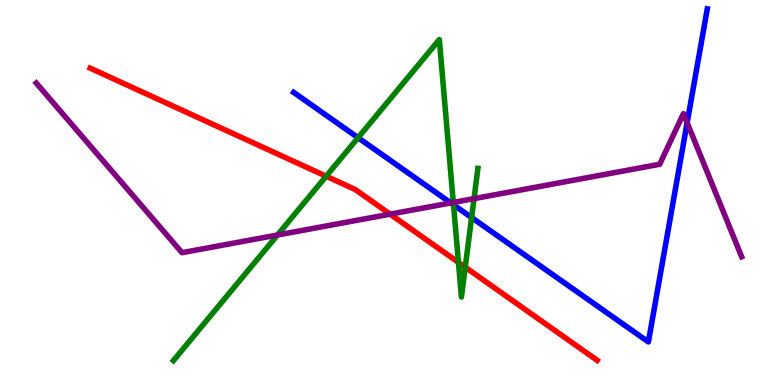[{'lines': ['blue', 'red'], 'intersections': []}, {'lines': ['green', 'red'], 'intersections': [{'x': 4.21, 'y': 5.42}, {'x': 5.92, 'y': 3.18}, {'x': 6.0, 'y': 3.06}]}, {'lines': ['purple', 'red'], 'intersections': [{'x': 5.03, 'y': 4.44}]}, {'lines': ['blue', 'green'], 'intersections': [{'x': 4.62, 'y': 6.42}, {'x': 5.85, 'y': 4.68}, {'x': 6.09, 'y': 4.35}]}, {'lines': ['blue', 'purple'], 'intersections': [{'x': 5.82, 'y': 4.73}, {'x': 8.87, 'y': 6.81}]}, {'lines': ['green', 'purple'], 'intersections': [{'x': 3.58, 'y': 3.9}, {'x': 5.85, 'y': 4.74}, {'x': 6.12, 'y': 4.84}]}]